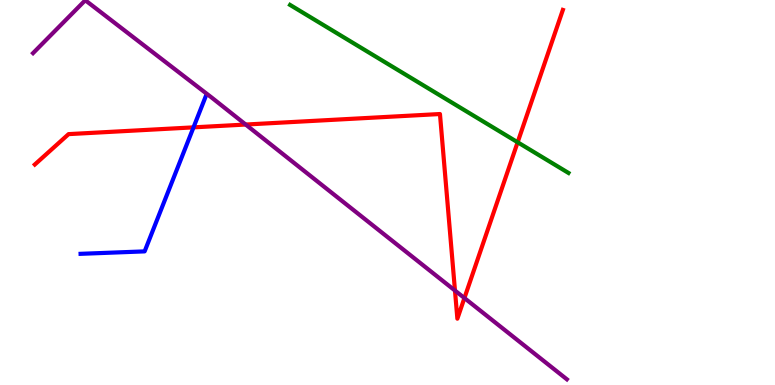[{'lines': ['blue', 'red'], 'intersections': [{'x': 2.5, 'y': 6.69}]}, {'lines': ['green', 'red'], 'intersections': [{'x': 6.68, 'y': 6.3}]}, {'lines': ['purple', 'red'], 'intersections': [{'x': 3.17, 'y': 6.77}, {'x': 5.87, 'y': 2.45}, {'x': 5.99, 'y': 2.26}]}, {'lines': ['blue', 'green'], 'intersections': []}, {'lines': ['blue', 'purple'], 'intersections': []}, {'lines': ['green', 'purple'], 'intersections': []}]